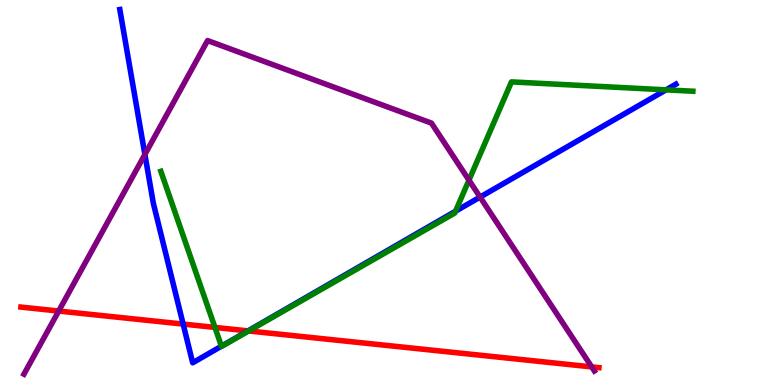[{'lines': ['blue', 'red'], 'intersections': [{'x': 2.36, 'y': 1.58}, {'x': 3.2, 'y': 1.41}]}, {'lines': ['green', 'red'], 'intersections': [{'x': 2.77, 'y': 1.5}, {'x': 3.21, 'y': 1.4}]}, {'lines': ['purple', 'red'], 'intersections': [{'x': 0.757, 'y': 1.92}, {'x': 7.63, 'y': 0.47}]}, {'lines': ['blue', 'green'], 'intersections': [{'x': 2.86, 'y': 1.01}, {'x': 5.88, 'y': 4.51}, {'x': 8.59, 'y': 7.67}]}, {'lines': ['blue', 'purple'], 'intersections': [{'x': 1.87, 'y': 5.99}, {'x': 6.19, 'y': 4.88}]}, {'lines': ['green', 'purple'], 'intersections': [{'x': 6.05, 'y': 5.32}]}]